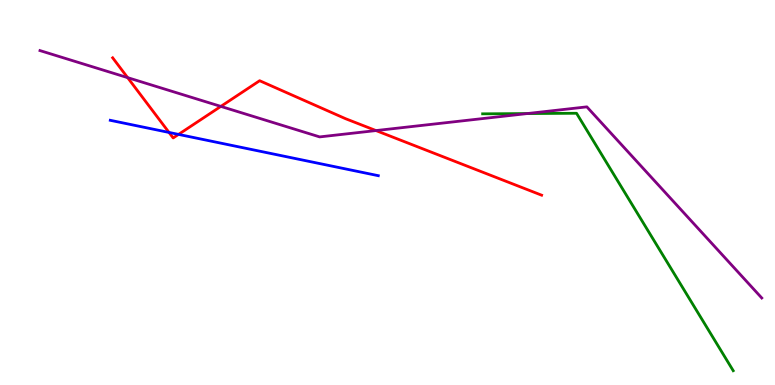[{'lines': ['blue', 'red'], 'intersections': [{'x': 2.18, 'y': 6.56}, {'x': 2.3, 'y': 6.51}]}, {'lines': ['green', 'red'], 'intersections': []}, {'lines': ['purple', 'red'], 'intersections': [{'x': 1.65, 'y': 7.98}, {'x': 2.85, 'y': 7.24}, {'x': 4.85, 'y': 6.61}]}, {'lines': ['blue', 'green'], 'intersections': []}, {'lines': ['blue', 'purple'], 'intersections': []}, {'lines': ['green', 'purple'], 'intersections': [{'x': 6.8, 'y': 7.05}]}]